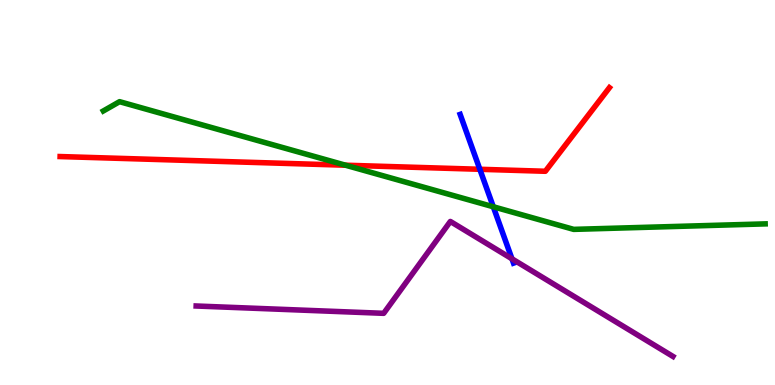[{'lines': ['blue', 'red'], 'intersections': [{'x': 6.19, 'y': 5.6}]}, {'lines': ['green', 'red'], 'intersections': [{'x': 4.46, 'y': 5.71}]}, {'lines': ['purple', 'red'], 'intersections': []}, {'lines': ['blue', 'green'], 'intersections': [{'x': 6.37, 'y': 4.63}]}, {'lines': ['blue', 'purple'], 'intersections': [{'x': 6.61, 'y': 3.28}]}, {'lines': ['green', 'purple'], 'intersections': []}]